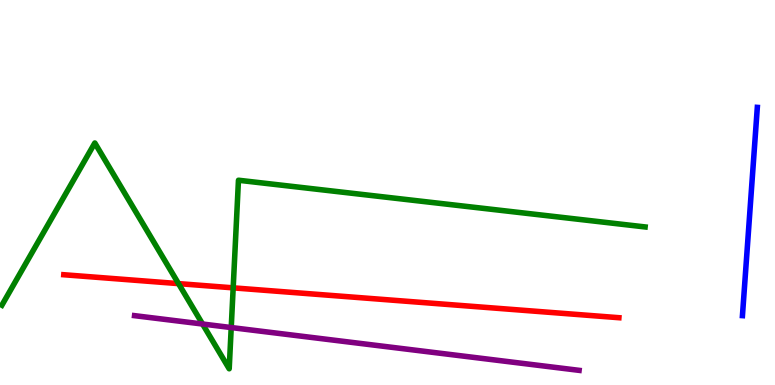[{'lines': ['blue', 'red'], 'intersections': []}, {'lines': ['green', 'red'], 'intersections': [{'x': 2.3, 'y': 2.63}, {'x': 3.01, 'y': 2.52}]}, {'lines': ['purple', 'red'], 'intersections': []}, {'lines': ['blue', 'green'], 'intersections': []}, {'lines': ['blue', 'purple'], 'intersections': []}, {'lines': ['green', 'purple'], 'intersections': [{'x': 2.61, 'y': 1.58}, {'x': 2.98, 'y': 1.49}]}]